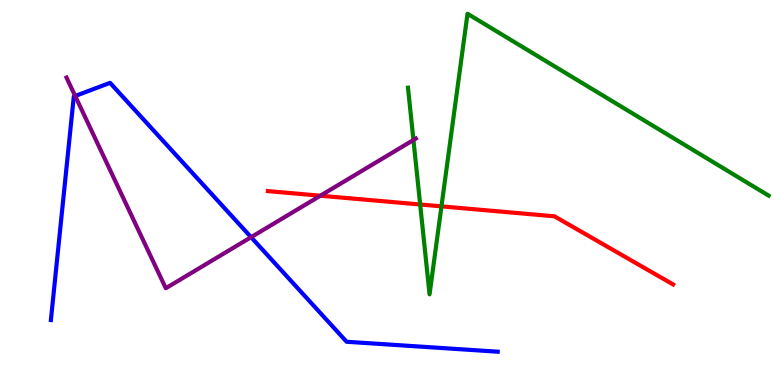[{'lines': ['blue', 'red'], 'intersections': []}, {'lines': ['green', 'red'], 'intersections': [{'x': 5.42, 'y': 4.69}, {'x': 5.7, 'y': 4.64}]}, {'lines': ['purple', 'red'], 'intersections': [{'x': 4.13, 'y': 4.92}]}, {'lines': ['blue', 'green'], 'intersections': []}, {'lines': ['blue', 'purple'], 'intersections': [{'x': 0.97, 'y': 7.51}, {'x': 3.24, 'y': 3.84}]}, {'lines': ['green', 'purple'], 'intersections': [{'x': 5.33, 'y': 6.36}]}]